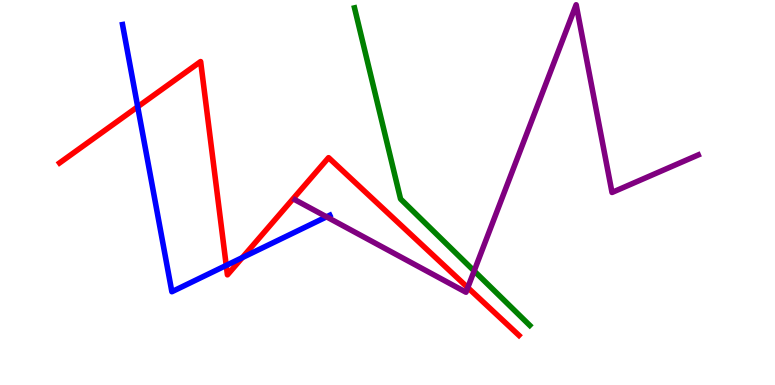[{'lines': ['blue', 'red'], 'intersections': [{'x': 1.78, 'y': 7.23}, {'x': 2.92, 'y': 3.11}, {'x': 3.13, 'y': 3.31}]}, {'lines': ['green', 'red'], 'intersections': []}, {'lines': ['purple', 'red'], 'intersections': [{'x': 6.04, 'y': 2.53}]}, {'lines': ['blue', 'green'], 'intersections': []}, {'lines': ['blue', 'purple'], 'intersections': [{'x': 4.21, 'y': 4.37}]}, {'lines': ['green', 'purple'], 'intersections': [{'x': 6.12, 'y': 2.96}]}]